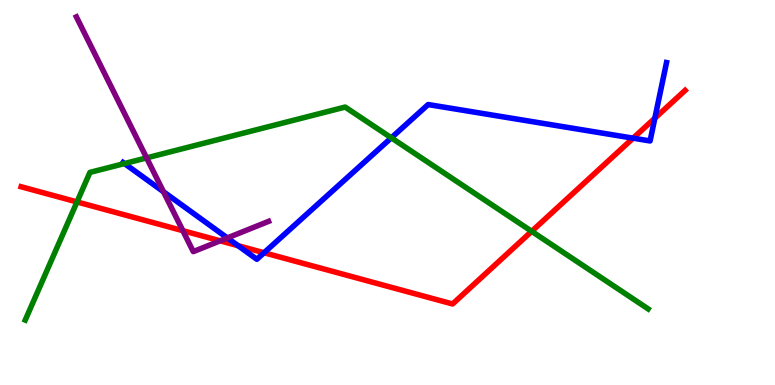[{'lines': ['blue', 'red'], 'intersections': [{'x': 3.07, 'y': 3.62}, {'x': 3.41, 'y': 3.44}, {'x': 8.17, 'y': 6.41}, {'x': 8.45, 'y': 6.93}]}, {'lines': ['green', 'red'], 'intersections': [{'x': 0.994, 'y': 4.75}, {'x': 6.86, 'y': 3.99}]}, {'lines': ['purple', 'red'], 'intersections': [{'x': 2.36, 'y': 4.01}, {'x': 2.84, 'y': 3.74}]}, {'lines': ['blue', 'green'], 'intersections': [{'x': 1.61, 'y': 5.75}, {'x': 5.05, 'y': 6.42}]}, {'lines': ['blue', 'purple'], 'intersections': [{'x': 2.11, 'y': 5.02}, {'x': 2.93, 'y': 3.82}]}, {'lines': ['green', 'purple'], 'intersections': [{'x': 1.89, 'y': 5.9}]}]